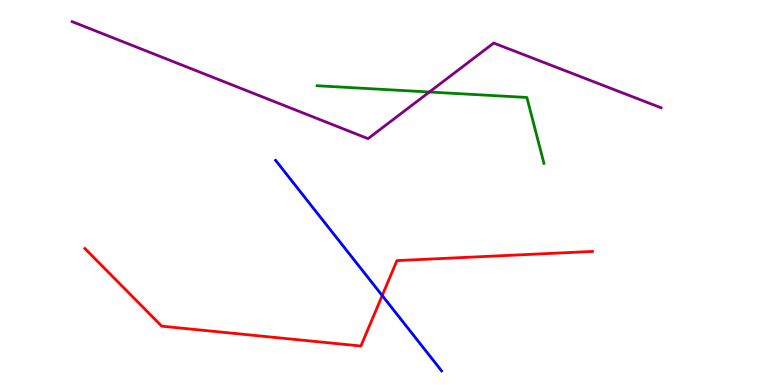[{'lines': ['blue', 'red'], 'intersections': [{'x': 4.93, 'y': 2.32}]}, {'lines': ['green', 'red'], 'intersections': []}, {'lines': ['purple', 'red'], 'intersections': []}, {'lines': ['blue', 'green'], 'intersections': []}, {'lines': ['blue', 'purple'], 'intersections': []}, {'lines': ['green', 'purple'], 'intersections': [{'x': 5.54, 'y': 7.61}]}]